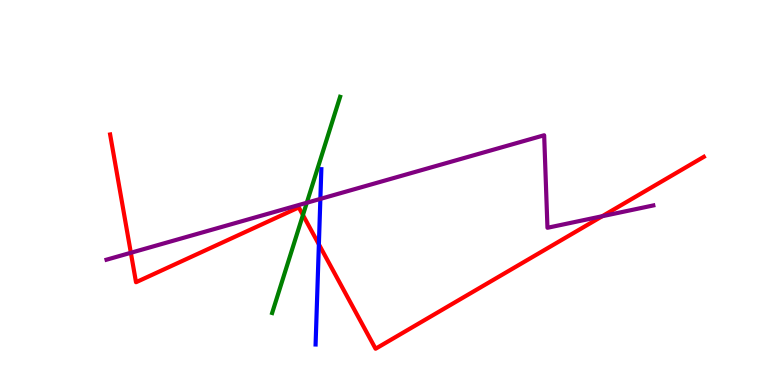[{'lines': ['blue', 'red'], 'intersections': [{'x': 4.11, 'y': 3.65}]}, {'lines': ['green', 'red'], 'intersections': [{'x': 3.91, 'y': 4.41}]}, {'lines': ['purple', 'red'], 'intersections': [{'x': 1.69, 'y': 3.43}, {'x': 7.77, 'y': 4.38}]}, {'lines': ['blue', 'green'], 'intersections': []}, {'lines': ['blue', 'purple'], 'intersections': [{'x': 4.13, 'y': 4.83}]}, {'lines': ['green', 'purple'], 'intersections': [{'x': 3.96, 'y': 4.73}]}]